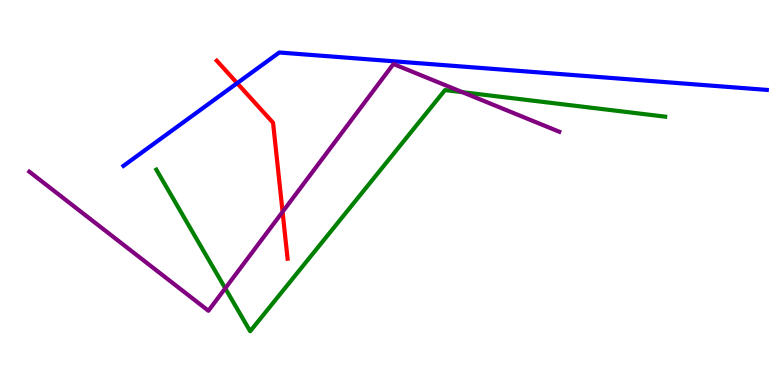[{'lines': ['blue', 'red'], 'intersections': [{'x': 3.06, 'y': 7.84}]}, {'lines': ['green', 'red'], 'intersections': []}, {'lines': ['purple', 'red'], 'intersections': [{'x': 3.65, 'y': 4.5}]}, {'lines': ['blue', 'green'], 'intersections': []}, {'lines': ['blue', 'purple'], 'intersections': []}, {'lines': ['green', 'purple'], 'intersections': [{'x': 2.91, 'y': 2.51}, {'x': 5.97, 'y': 7.61}]}]